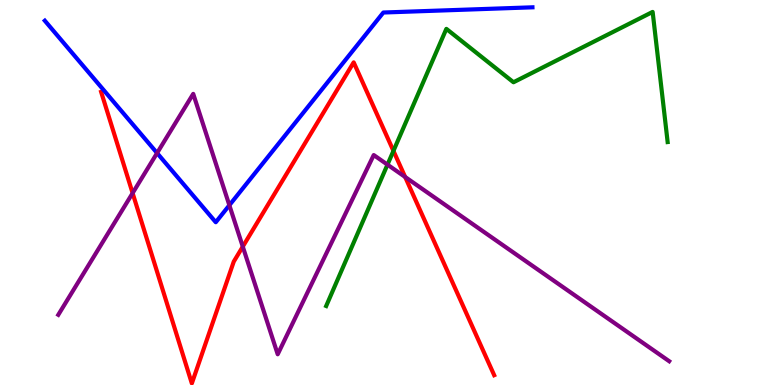[{'lines': ['blue', 'red'], 'intersections': []}, {'lines': ['green', 'red'], 'intersections': [{'x': 5.08, 'y': 6.08}]}, {'lines': ['purple', 'red'], 'intersections': [{'x': 1.71, 'y': 4.98}, {'x': 3.13, 'y': 3.59}, {'x': 5.23, 'y': 5.4}]}, {'lines': ['blue', 'green'], 'intersections': []}, {'lines': ['blue', 'purple'], 'intersections': [{'x': 2.03, 'y': 6.02}, {'x': 2.96, 'y': 4.67}]}, {'lines': ['green', 'purple'], 'intersections': [{'x': 5.0, 'y': 5.72}]}]